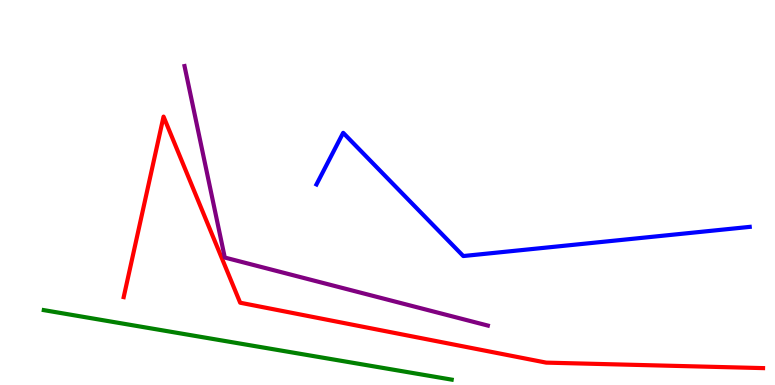[{'lines': ['blue', 'red'], 'intersections': []}, {'lines': ['green', 'red'], 'intersections': []}, {'lines': ['purple', 'red'], 'intersections': []}, {'lines': ['blue', 'green'], 'intersections': []}, {'lines': ['blue', 'purple'], 'intersections': []}, {'lines': ['green', 'purple'], 'intersections': []}]